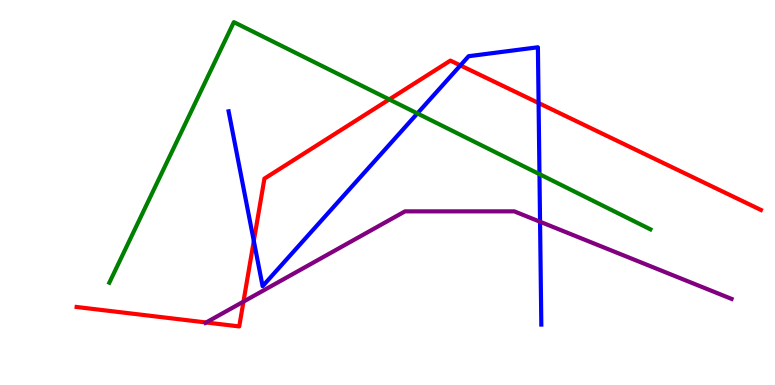[{'lines': ['blue', 'red'], 'intersections': [{'x': 3.27, 'y': 3.74}, {'x': 5.94, 'y': 8.3}, {'x': 6.95, 'y': 7.32}]}, {'lines': ['green', 'red'], 'intersections': [{'x': 5.02, 'y': 7.42}]}, {'lines': ['purple', 'red'], 'intersections': [{'x': 2.66, 'y': 1.62}, {'x': 3.14, 'y': 2.17}]}, {'lines': ['blue', 'green'], 'intersections': [{'x': 5.39, 'y': 7.05}, {'x': 6.96, 'y': 5.48}]}, {'lines': ['blue', 'purple'], 'intersections': [{'x': 6.97, 'y': 4.24}]}, {'lines': ['green', 'purple'], 'intersections': []}]